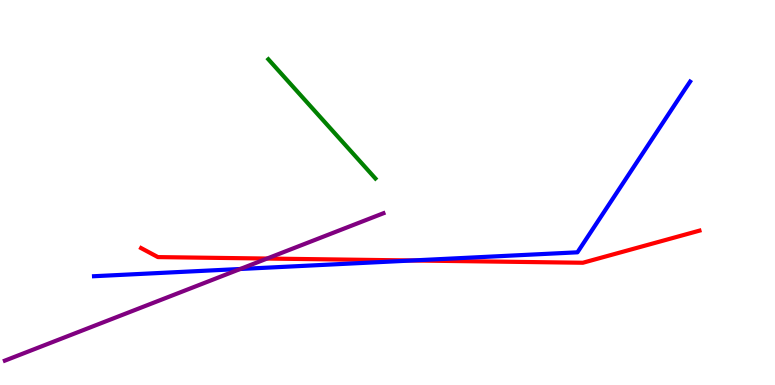[{'lines': ['blue', 'red'], 'intersections': [{'x': 5.32, 'y': 3.23}]}, {'lines': ['green', 'red'], 'intersections': []}, {'lines': ['purple', 'red'], 'intersections': [{'x': 3.45, 'y': 3.28}]}, {'lines': ['blue', 'green'], 'intersections': []}, {'lines': ['blue', 'purple'], 'intersections': [{'x': 3.1, 'y': 3.01}]}, {'lines': ['green', 'purple'], 'intersections': []}]